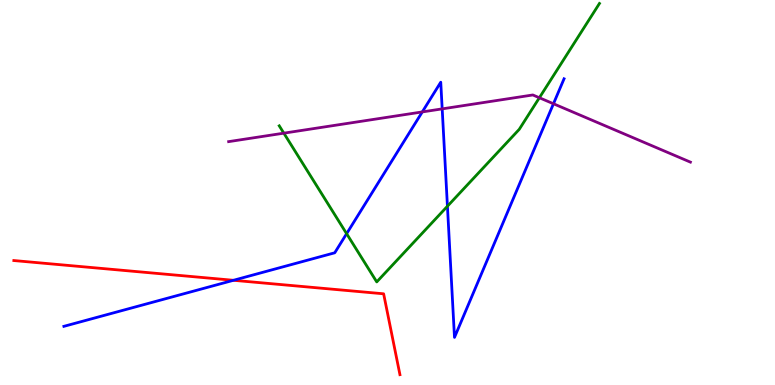[{'lines': ['blue', 'red'], 'intersections': [{'x': 3.01, 'y': 2.72}]}, {'lines': ['green', 'red'], 'intersections': []}, {'lines': ['purple', 'red'], 'intersections': []}, {'lines': ['blue', 'green'], 'intersections': [{'x': 4.47, 'y': 3.93}, {'x': 5.77, 'y': 4.64}]}, {'lines': ['blue', 'purple'], 'intersections': [{'x': 5.45, 'y': 7.09}, {'x': 5.71, 'y': 7.17}, {'x': 7.14, 'y': 7.3}]}, {'lines': ['green', 'purple'], 'intersections': [{'x': 3.66, 'y': 6.54}, {'x': 6.96, 'y': 7.46}]}]